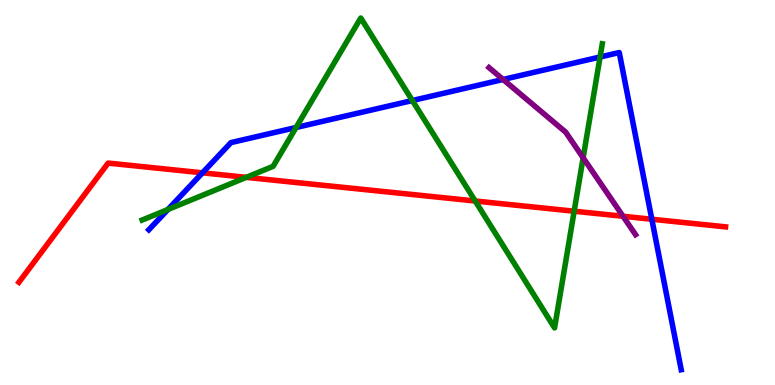[{'lines': ['blue', 'red'], 'intersections': [{'x': 2.61, 'y': 5.51}, {'x': 8.41, 'y': 4.31}]}, {'lines': ['green', 'red'], 'intersections': [{'x': 3.18, 'y': 5.39}, {'x': 6.13, 'y': 4.78}, {'x': 7.41, 'y': 4.51}]}, {'lines': ['purple', 'red'], 'intersections': [{'x': 8.04, 'y': 4.38}]}, {'lines': ['blue', 'green'], 'intersections': [{'x': 2.17, 'y': 4.56}, {'x': 3.82, 'y': 6.69}, {'x': 5.32, 'y': 7.39}, {'x': 7.74, 'y': 8.52}]}, {'lines': ['blue', 'purple'], 'intersections': [{'x': 6.49, 'y': 7.94}]}, {'lines': ['green', 'purple'], 'intersections': [{'x': 7.52, 'y': 5.9}]}]